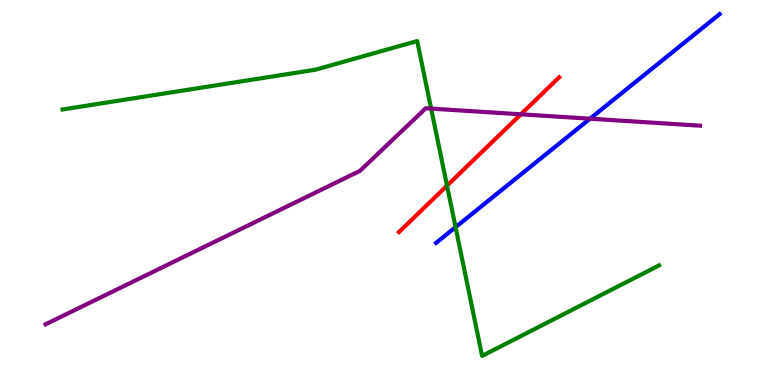[{'lines': ['blue', 'red'], 'intersections': []}, {'lines': ['green', 'red'], 'intersections': [{'x': 5.77, 'y': 5.18}]}, {'lines': ['purple', 'red'], 'intersections': [{'x': 6.72, 'y': 7.03}]}, {'lines': ['blue', 'green'], 'intersections': [{'x': 5.88, 'y': 4.1}]}, {'lines': ['blue', 'purple'], 'intersections': [{'x': 7.61, 'y': 6.92}]}, {'lines': ['green', 'purple'], 'intersections': [{'x': 5.56, 'y': 7.18}]}]